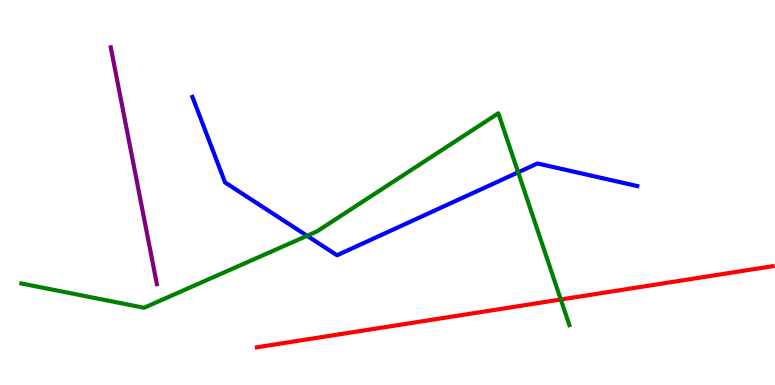[{'lines': ['blue', 'red'], 'intersections': []}, {'lines': ['green', 'red'], 'intersections': [{'x': 7.24, 'y': 2.22}]}, {'lines': ['purple', 'red'], 'intersections': []}, {'lines': ['blue', 'green'], 'intersections': [{'x': 3.96, 'y': 3.88}, {'x': 6.69, 'y': 5.52}]}, {'lines': ['blue', 'purple'], 'intersections': []}, {'lines': ['green', 'purple'], 'intersections': []}]